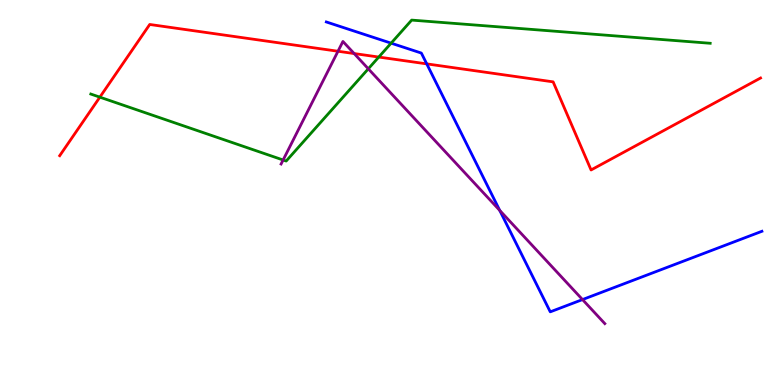[{'lines': ['blue', 'red'], 'intersections': [{'x': 5.51, 'y': 8.34}]}, {'lines': ['green', 'red'], 'intersections': [{'x': 1.29, 'y': 7.48}, {'x': 4.89, 'y': 8.52}]}, {'lines': ['purple', 'red'], 'intersections': [{'x': 4.36, 'y': 8.67}, {'x': 4.57, 'y': 8.61}]}, {'lines': ['blue', 'green'], 'intersections': [{'x': 5.05, 'y': 8.88}]}, {'lines': ['blue', 'purple'], 'intersections': [{'x': 6.45, 'y': 4.54}, {'x': 7.52, 'y': 2.22}]}, {'lines': ['green', 'purple'], 'intersections': [{'x': 3.65, 'y': 5.84}, {'x': 4.75, 'y': 8.21}]}]